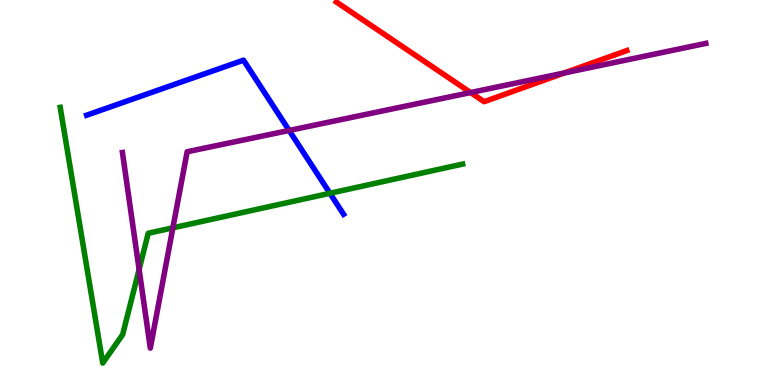[{'lines': ['blue', 'red'], 'intersections': []}, {'lines': ['green', 'red'], 'intersections': []}, {'lines': ['purple', 'red'], 'intersections': [{'x': 6.07, 'y': 7.6}, {'x': 7.28, 'y': 8.1}]}, {'lines': ['blue', 'green'], 'intersections': [{'x': 4.26, 'y': 4.98}]}, {'lines': ['blue', 'purple'], 'intersections': [{'x': 3.73, 'y': 6.61}]}, {'lines': ['green', 'purple'], 'intersections': [{'x': 1.79, 'y': 3.0}, {'x': 2.23, 'y': 4.08}]}]